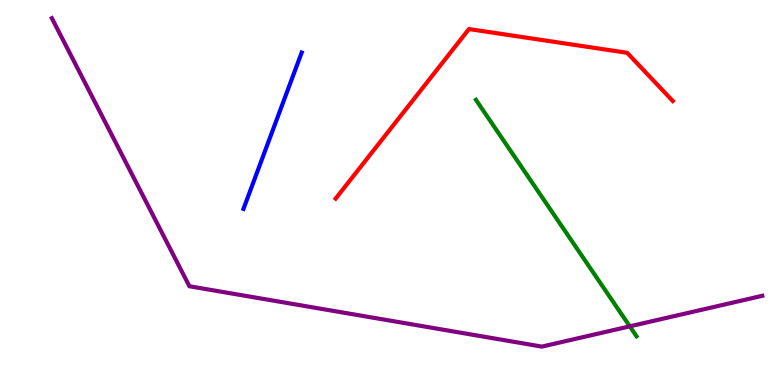[{'lines': ['blue', 'red'], 'intersections': []}, {'lines': ['green', 'red'], 'intersections': []}, {'lines': ['purple', 'red'], 'intersections': []}, {'lines': ['blue', 'green'], 'intersections': []}, {'lines': ['blue', 'purple'], 'intersections': []}, {'lines': ['green', 'purple'], 'intersections': [{'x': 8.13, 'y': 1.52}]}]